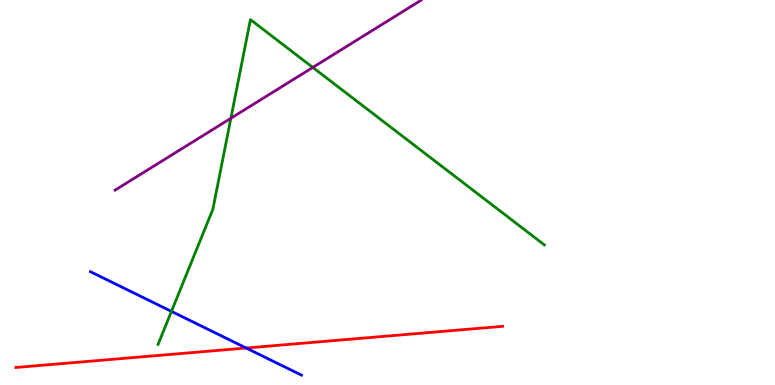[{'lines': ['blue', 'red'], 'intersections': [{'x': 3.18, 'y': 0.961}]}, {'lines': ['green', 'red'], 'intersections': []}, {'lines': ['purple', 'red'], 'intersections': []}, {'lines': ['blue', 'green'], 'intersections': [{'x': 2.21, 'y': 1.91}]}, {'lines': ['blue', 'purple'], 'intersections': []}, {'lines': ['green', 'purple'], 'intersections': [{'x': 2.98, 'y': 6.93}, {'x': 4.04, 'y': 8.25}]}]